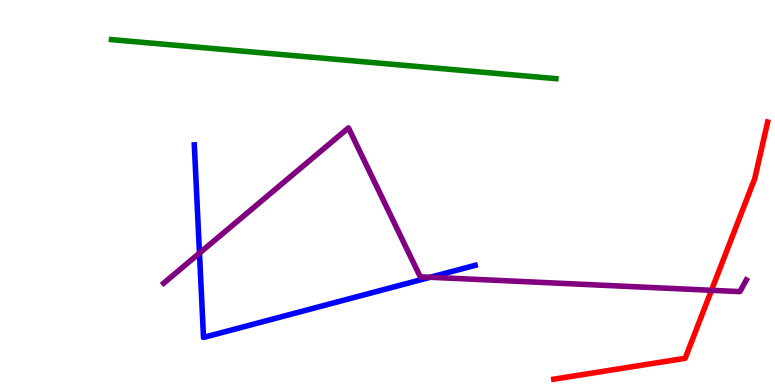[{'lines': ['blue', 'red'], 'intersections': []}, {'lines': ['green', 'red'], 'intersections': []}, {'lines': ['purple', 'red'], 'intersections': [{'x': 9.18, 'y': 2.46}]}, {'lines': ['blue', 'green'], 'intersections': []}, {'lines': ['blue', 'purple'], 'intersections': [{'x': 2.57, 'y': 3.43}, {'x': 5.55, 'y': 2.8}]}, {'lines': ['green', 'purple'], 'intersections': []}]